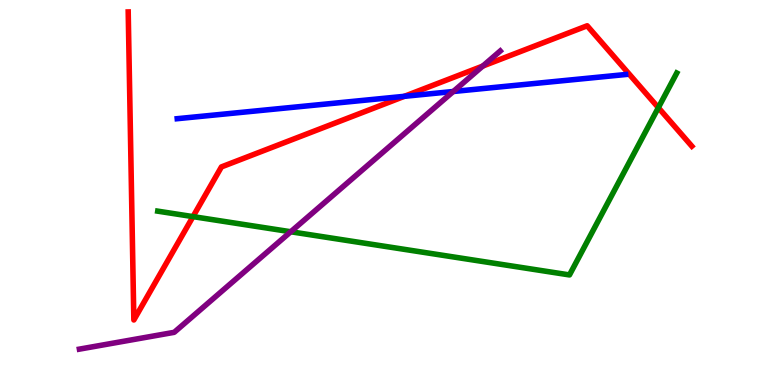[{'lines': ['blue', 'red'], 'intersections': [{'x': 5.22, 'y': 7.5}]}, {'lines': ['green', 'red'], 'intersections': [{'x': 2.49, 'y': 4.37}, {'x': 8.49, 'y': 7.2}]}, {'lines': ['purple', 'red'], 'intersections': [{'x': 6.23, 'y': 8.28}]}, {'lines': ['blue', 'green'], 'intersections': []}, {'lines': ['blue', 'purple'], 'intersections': [{'x': 5.85, 'y': 7.62}]}, {'lines': ['green', 'purple'], 'intersections': [{'x': 3.75, 'y': 3.98}]}]